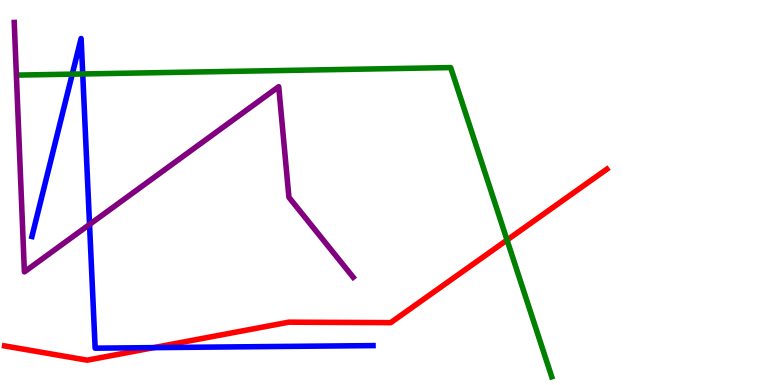[{'lines': ['blue', 'red'], 'intersections': [{'x': 1.98, 'y': 0.971}]}, {'lines': ['green', 'red'], 'intersections': [{'x': 6.54, 'y': 3.77}]}, {'lines': ['purple', 'red'], 'intersections': []}, {'lines': ['blue', 'green'], 'intersections': [{'x': 0.932, 'y': 8.07}, {'x': 1.07, 'y': 8.08}]}, {'lines': ['blue', 'purple'], 'intersections': [{'x': 1.16, 'y': 4.17}]}, {'lines': ['green', 'purple'], 'intersections': []}]